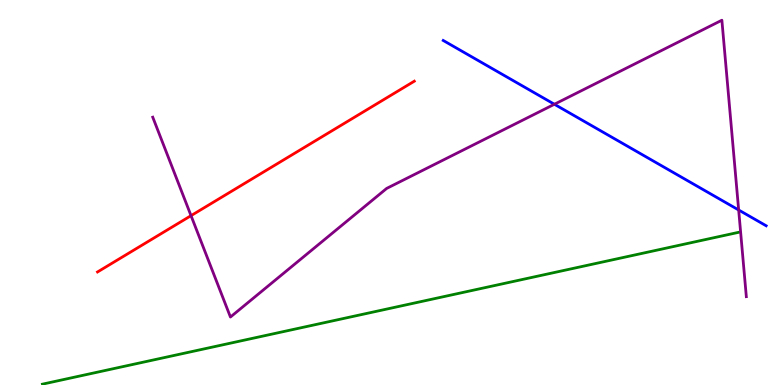[{'lines': ['blue', 'red'], 'intersections': []}, {'lines': ['green', 'red'], 'intersections': []}, {'lines': ['purple', 'red'], 'intersections': [{'x': 2.46, 'y': 4.4}]}, {'lines': ['blue', 'green'], 'intersections': []}, {'lines': ['blue', 'purple'], 'intersections': [{'x': 7.15, 'y': 7.29}, {'x': 9.53, 'y': 4.55}]}, {'lines': ['green', 'purple'], 'intersections': []}]